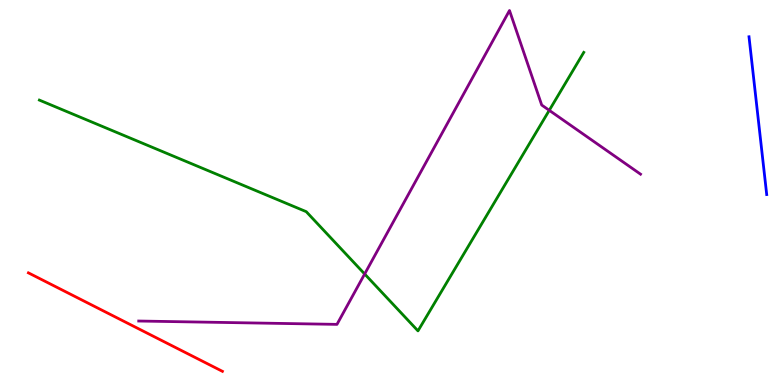[{'lines': ['blue', 'red'], 'intersections': []}, {'lines': ['green', 'red'], 'intersections': []}, {'lines': ['purple', 'red'], 'intersections': []}, {'lines': ['blue', 'green'], 'intersections': []}, {'lines': ['blue', 'purple'], 'intersections': []}, {'lines': ['green', 'purple'], 'intersections': [{'x': 4.71, 'y': 2.88}, {'x': 7.09, 'y': 7.13}]}]